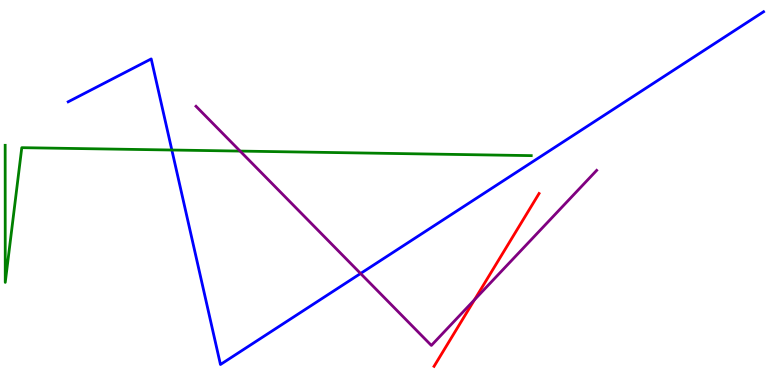[{'lines': ['blue', 'red'], 'intersections': []}, {'lines': ['green', 'red'], 'intersections': []}, {'lines': ['purple', 'red'], 'intersections': [{'x': 6.12, 'y': 2.21}]}, {'lines': ['blue', 'green'], 'intersections': [{'x': 2.22, 'y': 6.1}]}, {'lines': ['blue', 'purple'], 'intersections': [{'x': 4.65, 'y': 2.9}]}, {'lines': ['green', 'purple'], 'intersections': [{'x': 3.1, 'y': 6.08}]}]